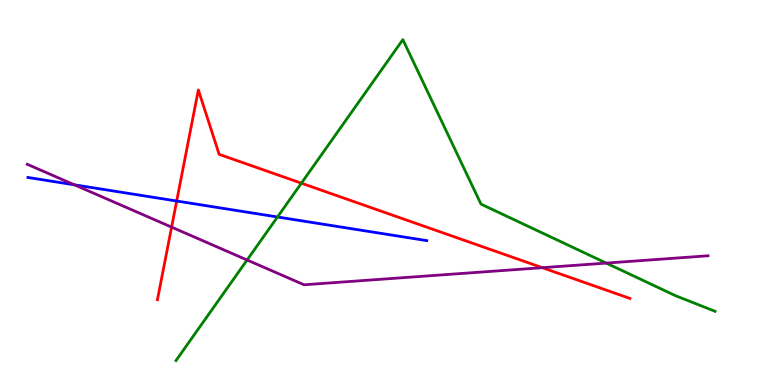[{'lines': ['blue', 'red'], 'intersections': [{'x': 2.28, 'y': 4.78}]}, {'lines': ['green', 'red'], 'intersections': [{'x': 3.89, 'y': 5.24}]}, {'lines': ['purple', 'red'], 'intersections': [{'x': 2.21, 'y': 4.1}, {'x': 7.0, 'y': 3.05}]}, {'lines': ['blue', 'green'], 'intersections': [{'x': 3.58, 'y': 4.36}]}, {'lines': ['blue', 'purple'], 'intersections': [{'x': 0.961, 'y': 5.2}]}, {'lines': ['green', 'purple'], 'intersections': [{'x': 3.19, 'y': 3.25}, {'x': 7.82, 'y': 3.17}]}]